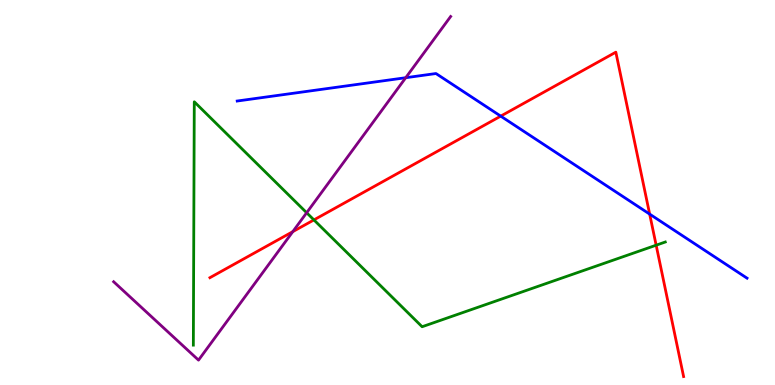[{'lines': ['blue', 'red'], 'intersections': [{'x': 6.46, 'y': 6.98}, {'x': 8.38, 'y': 4.44}]}, {'lines': ['green', 'red'], 'intersections': [{'x': 4.05, 'y': 4.29}, {'x': 8.47, 'y': 3.63}]}, {'lines': ['purple', 'red'], 'intersections': [{'x': 3.78, 'y': 3.98}]}, {'lines': ['blue', 'green'], 'intersections': []}, {'lines': ['blue', 'purple'], 'intersections': [{'x': 5.24, 'y': 7.98}]}, {'lines': ['green', 'purple'], 'intersections': [{'x': 3.96, 'y': 4.47}]}]